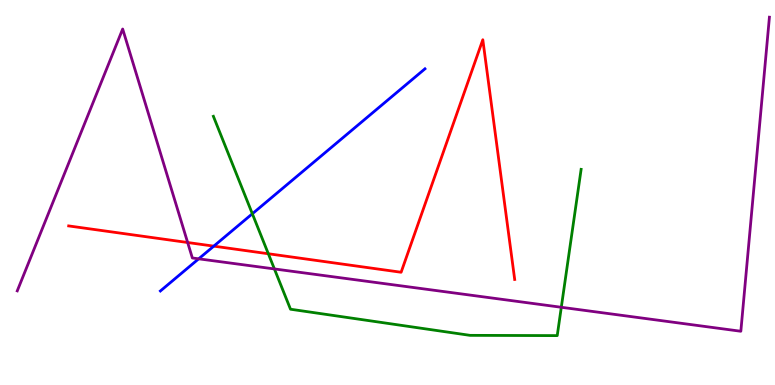[{'lines': ['blue', 'red'], 'intersections': [{'x': 2.76, 'y': 3.61}]}, {'lines': ['green', 'red'], 'intersections': [{'x': 3.46, 'y': 3.41}]}, {'lines': ['purple', 'red'], 'intersections': [{'x': 2.42, 'y': 3.7}]}, {'lines': ['blue', 'green'], 'intersections': [{'x': 3.26, 'y': 4.45}]}, {'lines': ['blue', 'purple'], 'intersections': [{'x': 2.56, 'y': 3.28}]}, {'lines': ['green', 'purple'], 'intersections': [{'x': 3.54, 'y': 3.01}, {'x': 7.24, 'y': 2.02}]}]